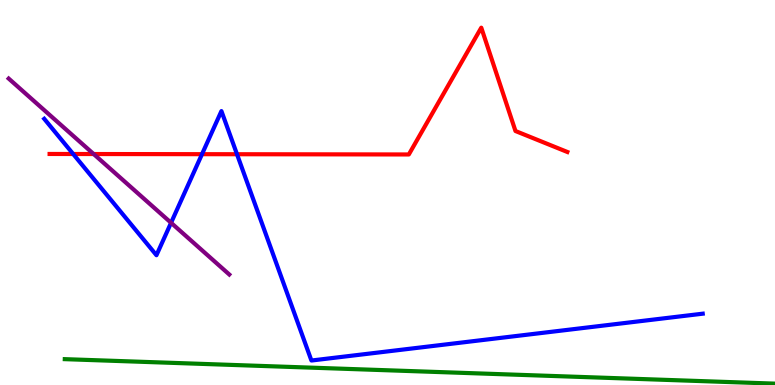[{'lines': ['blue', 'red'], 'intersections': [{'x': 0.944, 'y': 6.0}, {'x': 2.61, 'y': 6.0}, {'x': 3.06, 'y': 5.99}]}, {'lines': ['green', 'red'], 'intersections': []}, {'lines': ['purple', 'red'], 'intersections': [{'x': 1.21, 'y': 6.0}]}, {'lines': ['blue', 'green'], 'intersections': []}, {'lines': ['blue', 'purple'], 'intersections': [{'x': 2.21, 'y': 4.21}]}, {'lines': ['green', 'purple'], 'intersections': []}]